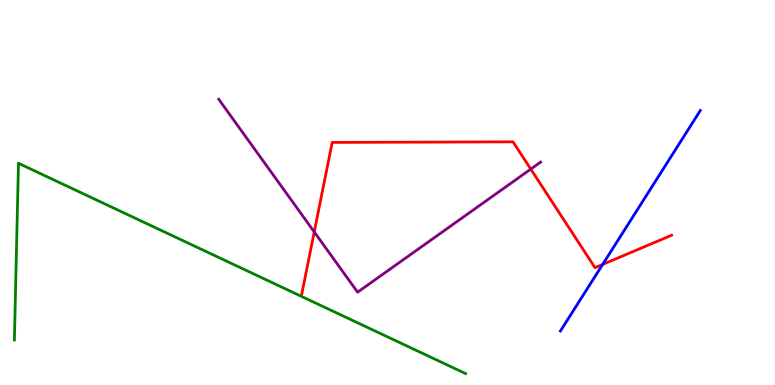[{'lines': ['blue', 'red'], 'intersections': [{'x': 7.78, 'y': 3.13}]}, {'lines': ['green', 'red'], 'intersections': []}, {'lines': ['purple', 'red'], 'intersections': [{'x': 4.05, 'y': 3.98}, {'x': 6.85, 'y': 5.61}]}, {'lines': ['blue', 'green'], 'intersections': []}, {'lines': ['blue', 'purple'], 'intersections': []}, {'lines': ['green', 'purple'], 'intersections': []}]